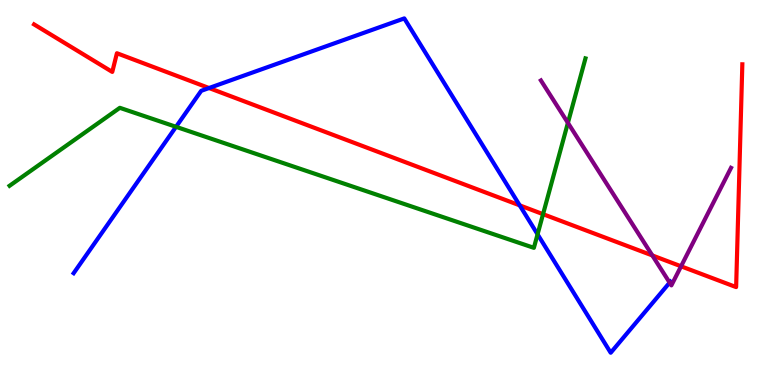[{'lines': ['blue', 'red'], 'intersections': [{'x': 2.7, 'y': 7.71}, {'x': 6.71, 'y': 4.67}]}, {'lines': ['green', 'red'], 'intersections': [{'x': 7.01, 'y': 4.44}]}, {'lines': ['purple', 'red'], 'intersections': [{'x': 8.42, 'y': 3.36}, {'x': 8.79, 'y': 3.08}]}, {'lines': ['blue', 'green'], 'intersections': [{'x': 2.27, 'y': 6.71}, {'x': 6.94, 'y': 3.91}]}, {'lines': ['blue', 'purple'], 'intersections': [{'x': 8.64, 'y': 2.66}]}, {'lines': ['green', 'purple'], 'intersections': [{'x': 7.33, 'y': 6.81}]}]